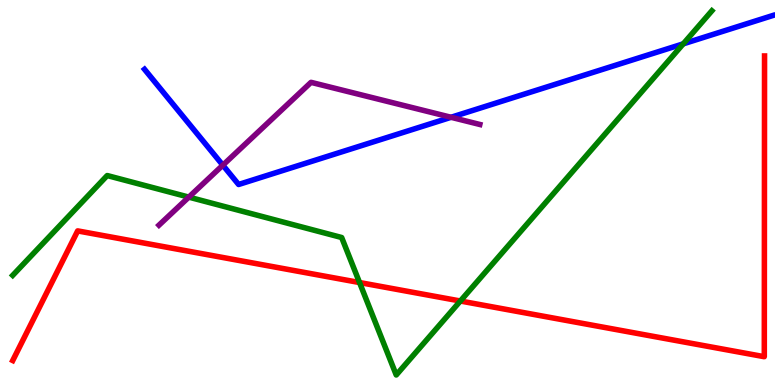[{'lines': ['blue', 'red'], 'intersections': []}, {'lines': ['green', 'red'], 'intersections': [{'x': 4.64, 'y': 2.66}, {'x': 5.94, 'y': 2.18}]}, {'lines': ['purple', 'red'], 'intersections': []}, {'lines': ['blue', 'green'], 'intersections': [{'x': 8.82, 'y': 8.86}]}, {'lines': ['blue', 'purple'], 'intersections': [{'x': 2.88, 'y': 5.71}, {'x': 5.82, 'y': 6.95}]}, {'lines': ['green', 'purple'], 'intersections': [{'x': 2.44, 'y': 4.88}]}]